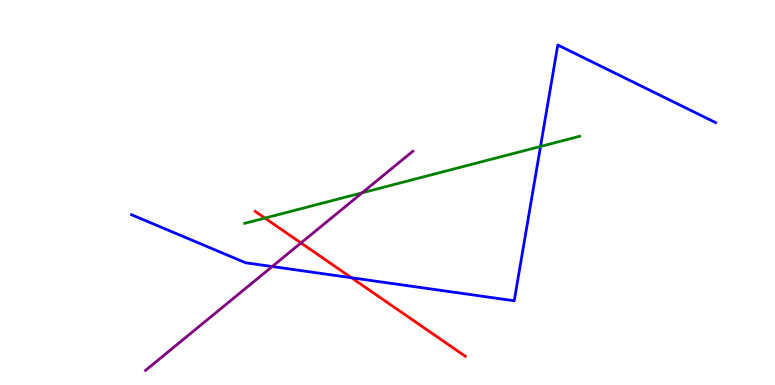[{'lines': ['blue', 'red'], 'intersections': [{'x': 4.53, 'y': 2.79}]}, {'lines': ['green', 'red'], 'intersections': [{'x': 3.42, 'y': 4.34}]}, {'lines': ['purple', 'red'], 'intersections': [{'x': 3.88, 'y': 3.69}]}, {'lines': ['blue', 'green'], 'intersections': [{'x': 6.97, 'y': 6.2}]}, {'lines': ['blue', 'purple'], 'intersections': [{'x': 3.51, 'y': 3.08}]}, {'lines': ['green', 'purple'], 'intersections': [{'x': 4.67, 'y': 4.99}]}]